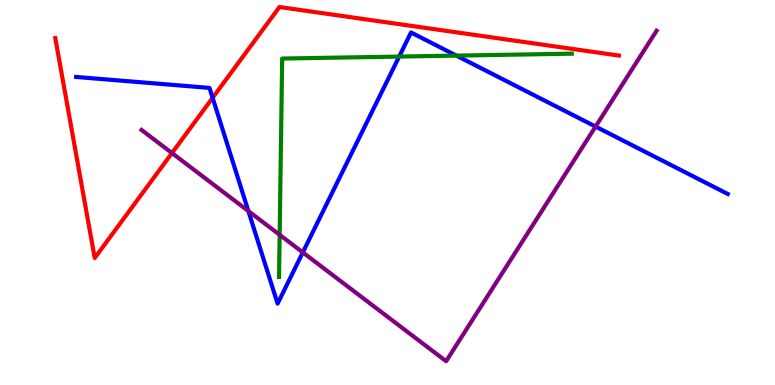[{'lines': ['blue', 'red'], 'intersections': [{'x': 2.74, 'y': 7.46}]}, {'lines': ['green', 'red'], 'intersections': []}, {'lines': ['purple', 'red'], 'intersections': [{'x': 2.22, 'y': 6.02}]}, {'lines': ['blue', 'green'], 'intersections': [{'x': 5.15, 'y': 8.53}, {'x': 5.89, 'y': 8.56}]}, {'lines': ['blue', 'purple'], 'intersections': [{'x': 3.2, 'y': 4.52}, {'x': 3.91, 'y': 3.44}, {'x': 7.68, 'y': 6.71}]}, {'lines': ['green', 'purple'], 'intersections': [{'x': 3.61, 'y': 3.9}]}]